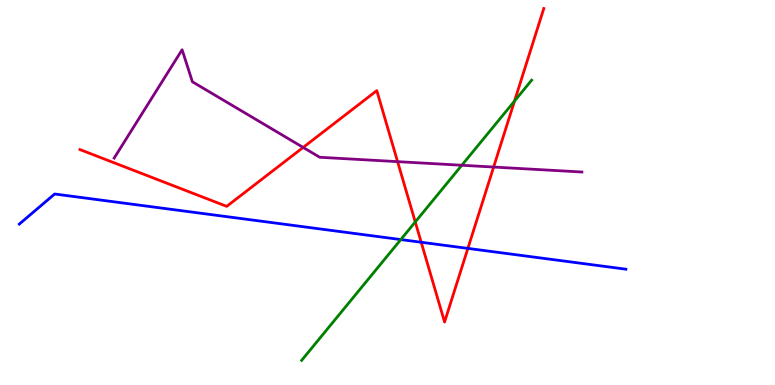[{'lines': ['blue', 'red'], 'intersections': [{'x': 5.43, 'y': 3.71}, {'x': 6.04, 'y': 3.55}]}, {'lines': ['green', 'red'], 'intersections': [{'x': 5.36, 'y': 4.23}, {'x': 6.64, 'y': 7.38}]}, {'lines': ['purple', 'red'], 'intersections': [{'x': 3.91, 'y': 6.17}, {'x': 5.13, 'y': 5.8}, {'x': 6.37, 'y': 5.66}]}, {'lines': ['blue', 'green'], 'intersections': [{'x': 5.17, 'y': 3.78}]}, {'lines': ['blue', 'purple'], 'intersections': []}, {'lines': ['green', 'purple'], 'intersections': [{'x': 5.96, 'y': 5.71}]}]